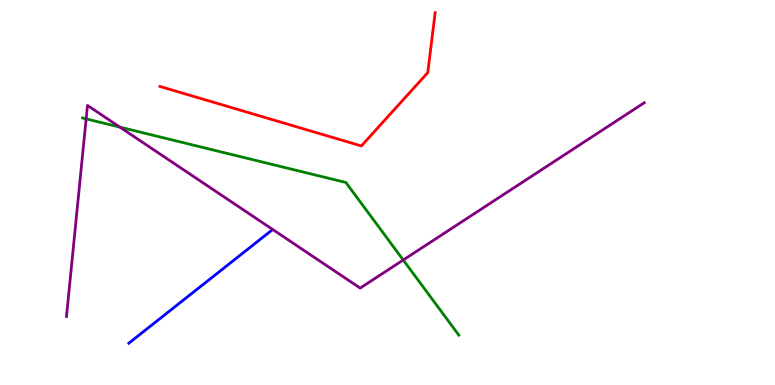[{'lines': ['blue', 'red'], 'intersections': []}, {'lines': ['green', 'red'], 'intersections': []}, {'lines': ['purple', 'red'], 'intersections': []}, {'lines': ['blue', 'green'], 'intersections': []}, {'lines': ['blue', 'purple'], 'intersections': []}, {'lines': ['green', 'purple'], 'intersections': [{'x': 1.11, 'y': 6.91}, {'x': 1.55, 'y': 6.7}, {'x': 5.2, 'y': 3.25}]}]